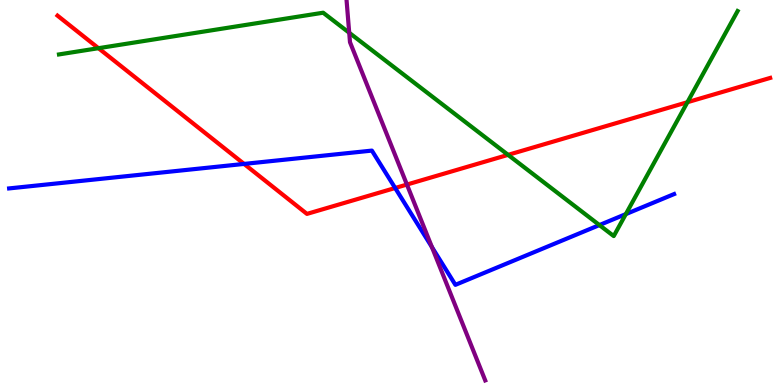[{'lines': ['blue', 'red'], 'intersections': [{'x': 3.15, 'y': 5.74}, {'x': 5.1, 'y': 5.12}]}, {'lines': ['green', 'red'], 'intersections': [{'x': 1.27, 'y': 8.75}, {'x': 6.56, 'y': 5.98}, {'x': 8.87, 'y': 7.35}]}, {'lines': ['purple', 'red'], 'intersections': [{'x': 5.25, 'y': 5.21}]}, {'lines': ['blue', 'green'], 'intersections': [{'x': 7.73, 'y': 4.15}, {'x': 8.08, 'y': 4.44}]}, {'lines': ['blue', 'purple'], 'intersections': [{'x': 5.57, 'y': 3.58}]}, {'lines': ['green', 'purple'], 'intersections': [{'x': 4.51, 'y': 9.15}]}]